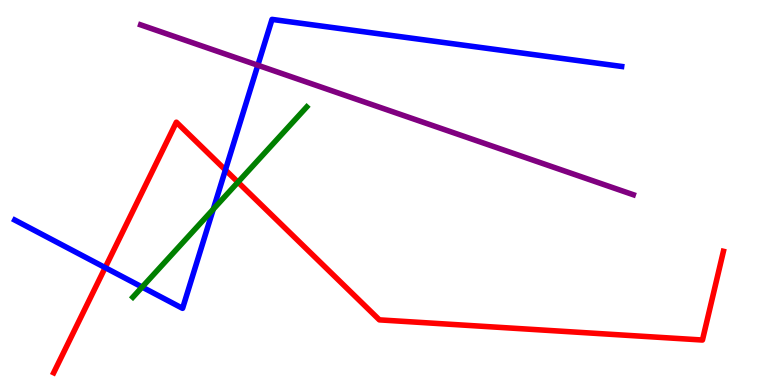[{'lines': ['blue', 'red'], 'intersections': [{'x': 1.36, 'y': 3.05}, {'x': 2.91, 'y': 5.59}]}, {'lines': ['green', 'red'], 'intersections': [{'x': 3.07, 'y': 5.27}]}, {'lines': ['purple', 'red'], 'intersections': []}, {'lines': ['blue', 'green'], 'intersections': [{'x': 1.83, 'y': 2.54}, {'x': 2.75, 'y': 4.57}]}, {'lines': ['blue', 'purple'], 'intersections': [{'x': 3.33, 'y': 8.31}]}, {'lines': ['green', 'purple'], 'intersections': []}]